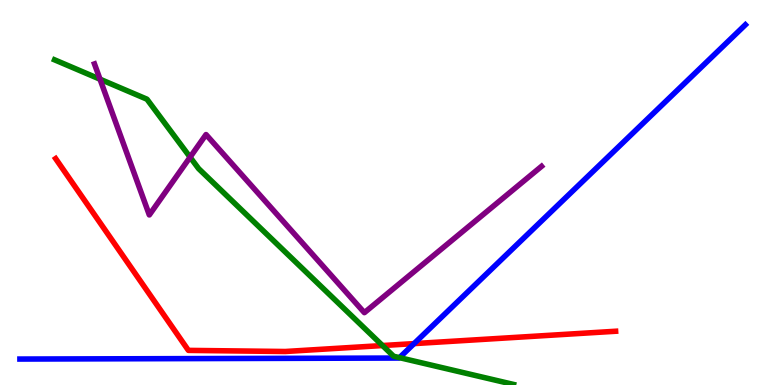[{'lines': ['blue', 'red'], 'intersections': [{'x': 5.34, 'y': 1.08}]}, {'lines': ['green', 'red'], 'intersections': [{'x': 4.94, 'y': 1.02}]}, {'lines': ['purple', 'red'], 'intersections': []}, {'lines': ['blue', 'green'], 'intersections': [{'x': 5.15, 'y': 0.711}]}, {'lines': ['blue', 'purple'], 'intersections': []}, {'lines': ['green', 'purple'], 'intersections': [{'x': 1.29, 'y': 7.94}, {'x': 2.45, 'y': 5.92}]}]